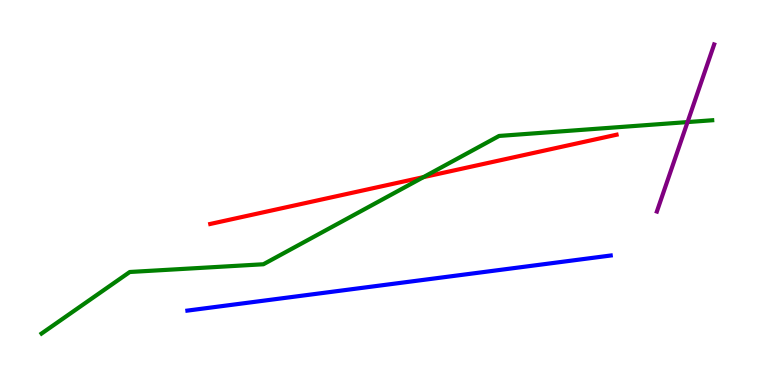[{'lines': ['blue', 'red'], 'intersections': []}, {'lines': ['green', 'red'], 'intersections': [{'x': 5.46, 'y': 5.4}]}, {'lines': ['purple', 'red'], 'intersections': []}, {'lines': ['blue', 'green'], 'intersections': []}, {'lines': ['blue', 'purple'], 'intersections': []}, {'lines': ['green', 'purple'], 'intersections': [{'x': 8.87, 'y': 6.83}]}]